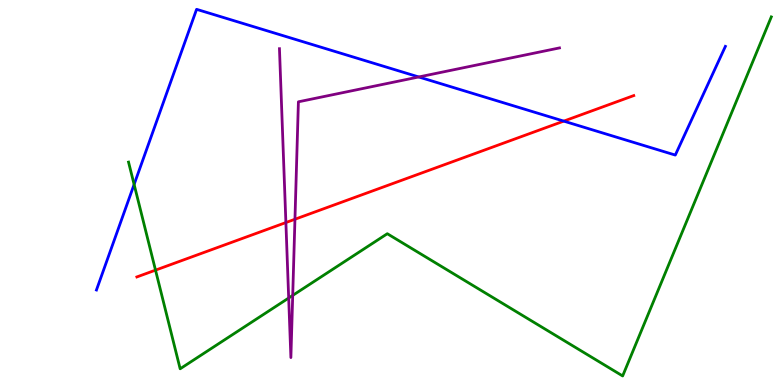[{'lines': ['blue', 'red'], 'intersections': [{'x': 7.27, 'y': 6.85}]}, {'lines': ['green', 'red'], 'intersections': [{'x': 2.01, 'y': 2.98}]}, {'lines': ['purple', 'red'], 'intersections': [{'x': 3.69, 'y': 4.22}, {'x': 3.81, 'y': 4.31}]}, {'lines': ['blue', 'green'], 'intersections': [{'x': 1.73, 'y': 5.21}]}, {'lines': ['blue', 'purple'], 'intersections': [{'x': 5.4, 'y': 8.0}]}, {'lines': ['green', 'purple'], 'intersections': [{'x': 3.72, 'y': 2.26}, {'x': 3.78, 'y': 2.33}]}]